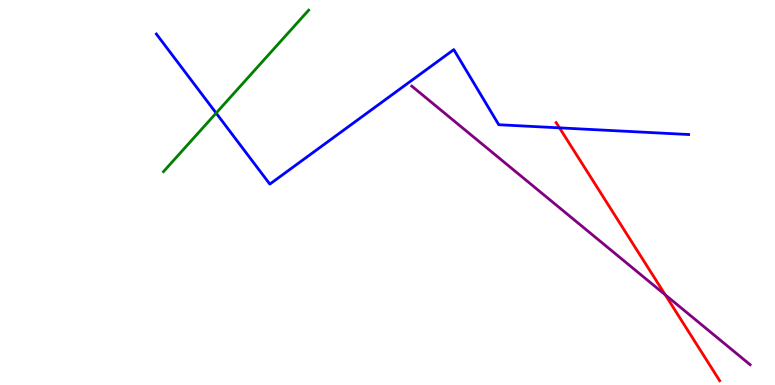[{'lines': ['blue', 'red'], 'intersections': [{'x': 7.22, 'y': 6.68}]}, {'lines': ['green', 'red'], 'intersections': []}, {'lines': ['purple', 'red'], 'intersections': [{'x': 8.58, 'y': 2.34}]}, {'lines': ['blue', 'green'], 'intersections': [{'x': 2.79, 'y': 7.06}]}, {'lines': ['blue', 'purple'], 'intersections': []}, {'lines': ['green', 'purple'], 'intersections': []}]